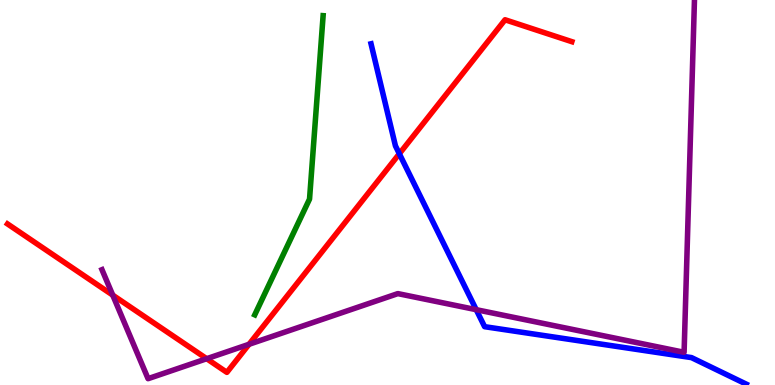[{'lines': ['blue', 'red'], 'intersections': [{'x': 5.15, 'y': 6.01}]}, {'lines': ['green', 'red'], 'intersections': []}, {'lines': ['purple', 'red'], 'intersections': [{'x': 1.45, 'y': 2.33}, {'x': 2.67, 'y': 0.683}, {'x': 3.21, 'y': 1.06}]}, {'lines': ['blue', 'green'], 'intersections': []}, {'lines': ['blue', 'purple'], 'intersections': [{'x': 6.14, 'y': 1.96}]}, {'lines': ['green', 'purple'], 'intersections': []}]